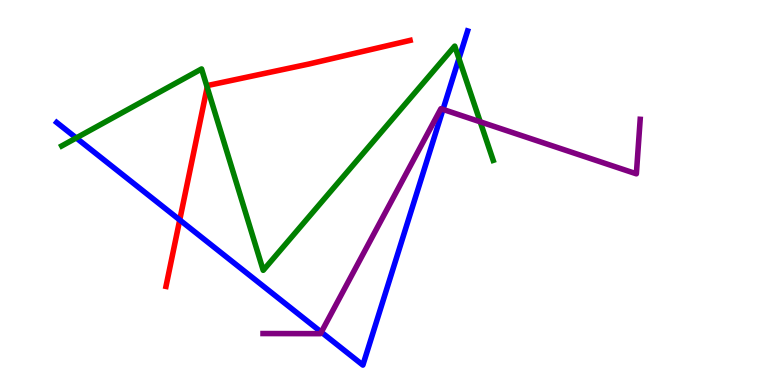[{'lines': ['blue', 'red'], 'intersections': [{'x': 2.32, 'y': 4.29}]}, {'lines': ['green', 'red'], 'intersections': [{'x': 2.67, 'y': 7.73}]}, {'lines': ['purple', 'red'], 'intersections': []}, {'lines': ['blue', 'green'], 'intersections': [{'x': 0.984, 'y': 6.42}, {'x': 5.92, 'y': 8.48}]}, {'lines': ['blue', 'purple'], 'intersections': [{'x': 4.15, 'y': 1.37}, {'x': 5.72, 'y': 7.16}]}, {'lines': ['green', 'purple'], 'intersections': [{'x': 6.2, 'y': 6.84}]}]